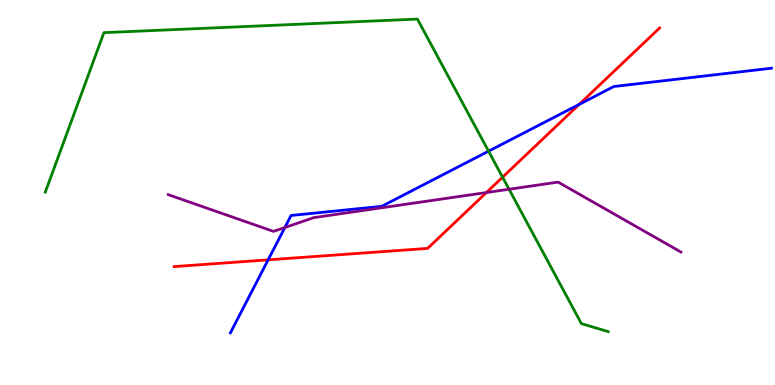[{'lines': ['blue', 'red'], 'intersections': [{'x': 3.46, 'y': 3.25}, {'x': 7.47, 'y': 7.29}]}, {'lines': ['green', 'red'], 'intersections': [{'x': 6.48, 'y': 5.4}]}, {'lines': ['purple', 'red'], 'intersections': [{'x': 6.28, 'y': 5.0}]}, {'lines': ['blue', 'green'], 'intersections': [{'x': 6.3, 'y': 6.07}]}, {'lines': ['blue', 'purple'], 'intersections': [{'x': 3.68, 'y': 4.09}]}, {'lines': ['green', 'purple'], 'intersections': [{'x': 6.57, 'y': 5.08}]}]